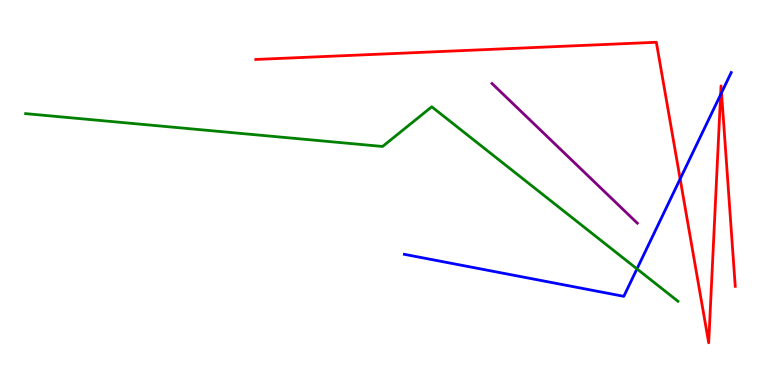[{'lines': ['blue', 'red'], 'intersections': [{'x': 8.78, 'y': 5.35}, {'x': 9.3, 'y': 7.54}, {'x': 9.31, 'y': 7.59}]}, {'lines': ['green', 'red'], 'intersections': []}, {'lines': ['purple', 'red'], 'intersections': []}, {'lines': ['blue', 'green'], 'intersections': [{'x': 8.22, 'y': 3.02}]}, {'lines': ['blue', 'purple'], 'intersections': []}, {'lines': ['green', 'purple'], 'intersections': []}]